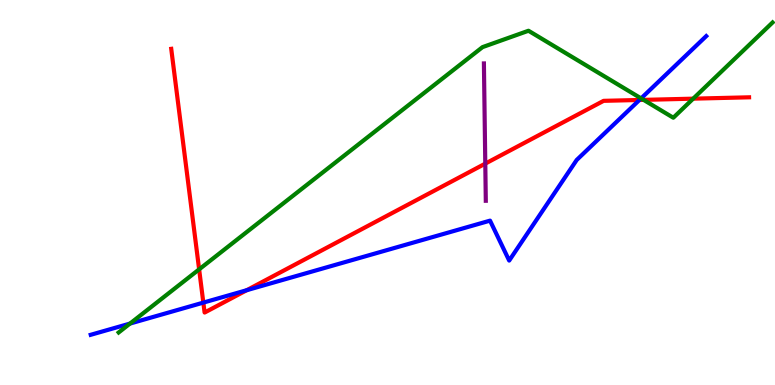[{'lines': ['blue', 'red'], 'intersections': [{'x': 2.62, 'y': 2.14}, {'x': 3.18, 'y': 2.46}, {'x': 8.25, 'y': 7.4}]}, {'lines': ['green', 'red'], 'intersections': [{'x': 2.57, 'y': 3.0}, {'x': 8.3, 'y': 7.41}, {'x': 8.94, 'y': 7.44}]}, {'lines': ['purple', 'red'], 'intersections': [{'x': 6.26, 'y': 5.75}]}, {'lines': ['blue', 'green'], 'intersections': [{'x': 1.68, 'y': 1.6}, {'x': 8.27, 'y': 7.44}]}, {'lines': ['blue', 'purple'], 'intersections': []}, {'lines': ['green', 'purple'], 'intersections': []}]